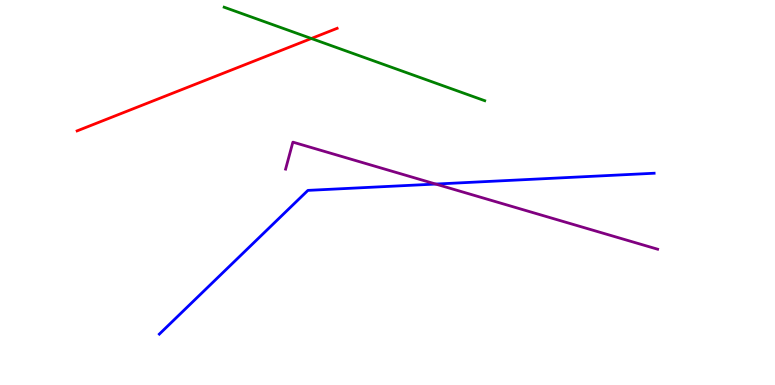[{'lines': ['blue', 'red'], 'intersections': []}, {'lines': ['green', 'red'], 'intersections': [{'x': 4.02, 'y': 9.0}]}, {'lines': ['purple', 'red'], 'intersections': []}, {'lines': ['blue', 'green'], 'intersections': []}, {'lines': ['blue', 'purple'], 'intersections': [{'x': 5.62, 'y': 5.22}]}, {'lines': ['green', 'purple'], 'intersections': []}]